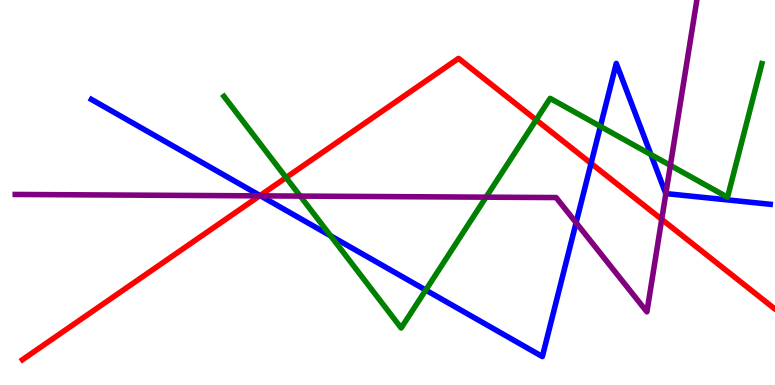[{'lines': ['blue', 'red'], 'intersections': [{'x': 3.36, 'y': 4.92}, {'x': 7.63, 'y': 5.76}]}, {'lines': ['green', 'red'], 'intersections': [{'x': 3.69, 'y': 5.39}, {'x': 6.92, 'y': 6.89}]}, {'lines': ['purple', 'red'], 'intersections': [{'x': 3.35, 'y': 4.91}, {'x': 8.54, 'y': 4.3}]}, {'lines': ['blue', 'green'], 'intersections': [{'x': 4.27, 'y': 3.87}, {'x': 5.49, 'y': 2.47}, {'x': 7.75, 'y': 6.72}, {'x': 8.4, 'y': 5.99}]}, {'lines': ['blue', 'purple'], 'intersections': [{'x': 3.36, 'y': 4.91}, {'x': 7.43, 'y': 4.22}, {'x': 8.59, 'y': 4.97}]}, {'lines': ['green', 'purple'], 'intersections': [{'x': 3.87, 'y': 4.91}, {'x': 6.27, 'y': 4.88}, {'x': 8.65, 'y': 5.7}]}]